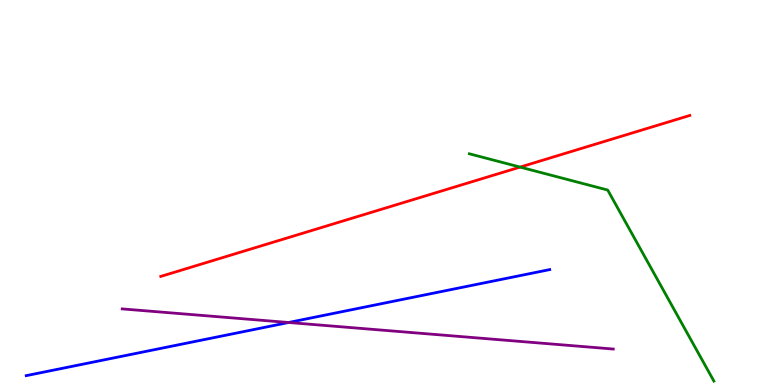[{'lines': ['blue', 'red'], 'intersections': []}, {'lines': ['green', 'red'], 'intersections': [{'x': 6.71, 'y': 5.66}]}, {'lines': ['purple', 'red'], 'intersections': []}, {'lines': ['blue', 'green'], 'intersections': []}, {'lines': ['blue', 'purple'], 'intersections': [{'x': 3.72, 'y': 1.62}]}, {'lines': ['green', 'purple'], 'intersections': []}]